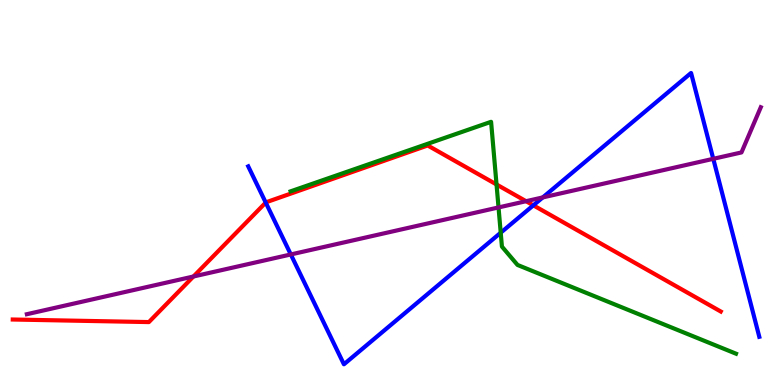[{'lines': ['blue', 'red'], 'intersections': [{'x': 3.43, 'y': 4.74}, {'x': 6.88, 'y': 4.67}]}, {'lines': ['green', 'red'], 'intersections': [{'x': 6.41, 'y': 5.21}]}, {'lines': ['purple', 'red'], 'intersections': [{'x': 2.5, 'y': 2.82}, {'x': 6.79, 'y': 4.77}]}, {'lines': ['blue', 'green'], 'intersections': [{'x': 6.46, 'y': 3.96}]}, {'lines': ['blue', 'purple'], 'intersections': [{'x': 3.75, 'y': 3.39}, {'x': 7.0, 'y': 4.87}, {'x': 9.2, 'y': 5.87}]}, {'lines': ['green', 'purple'], 'intersections': [{'x': 6.43, 'y': 4.61}]}]